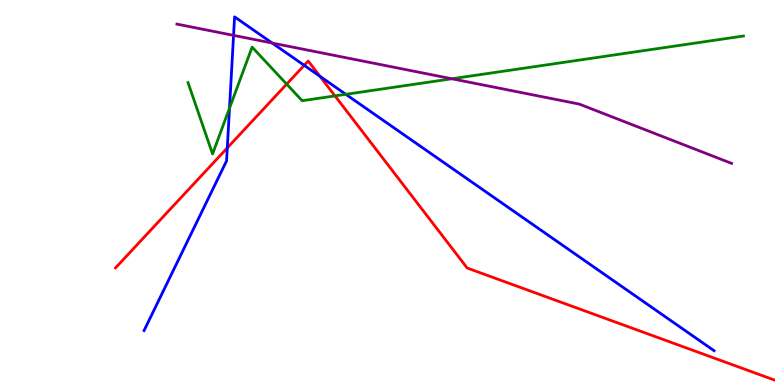[{'lines': ['blue', 'red'], 'intersections': [{'x': 2.93, 'y': 6.16}, {'x': 3.93, 'y': 8.3}, {'x': 4.13, 'y': 8.02}]}, {'lines': ['green', 'red'], 'intersections': [{'x': 3.7, 'y': 7.81}, {'x': 4.32, 'y': 7.51}]}, {'lines': ['purple', 'red'], 'intersections': []}, {'lines': ['blue', 'green'], 'intersections': [{'x': 2.96, 'y': 7.19}, {'x': 4.46, 'y': 7.55}]}, {'lines': ['blue', 'purple'], 'intersections': [{'x': 3.01, 'y': 9.08}, {'x': 3.51, 'y': 8.88}]}, {'lines': ['green', 'purple'], 'intersections': [{'x': 5.83, 'y': 7.95}]}]